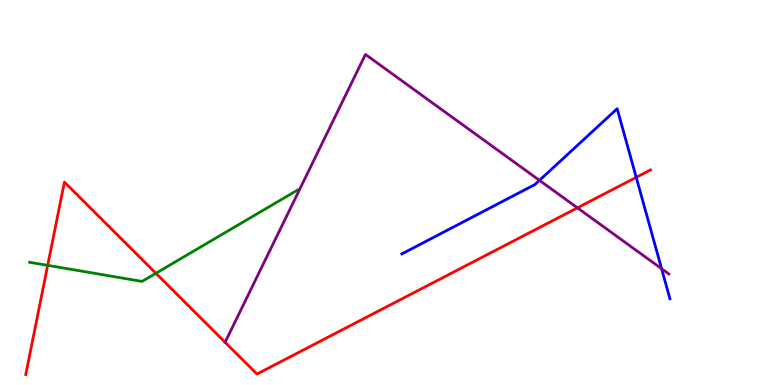[{'lines': ['blue', 'red'], 'intersections': [{'x': 8.21, 'y': 5.39}]}, {'lines': ['green', 'red'], 'intersections': [{'x': 0.615, 'y': 3.11}, {'x': 2.01, 'y': 2.9}]}, {'lines': ['purple', 'red'], 'intersections': [{'x': 2.9, 'y': 1.11}, {'x': 7.45, 'y': 4.6}]}, {'lines': ['blue', 'green'], 'intersections': []}, {'lines': ['blue', 'purple'], 'intersections': [{'x': 6.96, 'y': 5.32}, {'x': 8.54, 'y': 3.02}]}, {'lines': ['green', 'purple'], 'intersections': []}]